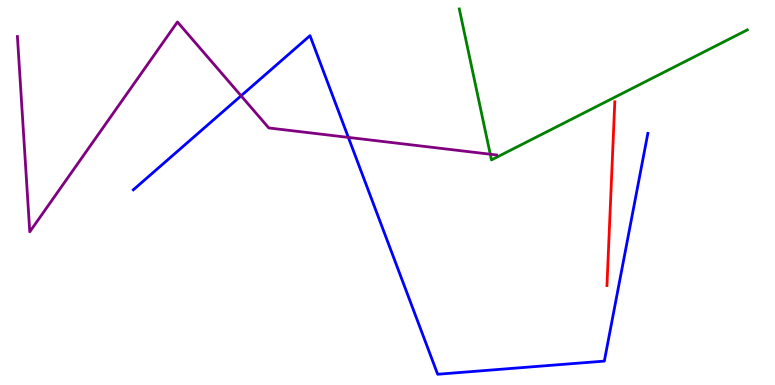[{'lines': ['blue', 'red'], 'intersections': []}, {'lines': ['green', 'red'], 'intersections': []}, {'lines': ['purple', 'red'], 'intersections': []}, {'lines': ['blue', 'green'], 'intersections': []}, {'lines': ['blue', 'purple'], 'intersections': [{'x': 3.11, 'y': 7.51}, {'x': 4.49, 'y': 6.43}]}, {'lines': ['green', 'purple'], 'intersections': [{'x': 6.33, 'y': 5.99}]}]